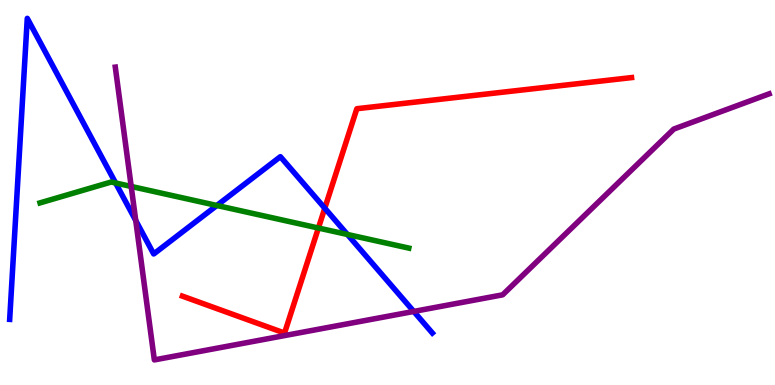[{'lines': ['blue', 'red'], 'intersections': [{'x': 4.19, 'y': 4.59}]}, {'lines': ['green', 'red'], 'intersections': [{'x': 4.11, 'y': 4.08}]}, {'lines': ['purple', 'red'], 'intersections': []}, {'lines': ['blue', 'green'], 'intersections': [{'x': 1.49, 'y': 5.25}, {'x': 2.8, 'y': 4.66}, {'x': 4.48, 'y': 3.91}]}, {'lines': ['blue', 'purple'], 'intersections': [{'x': 1.75, 'y': 4.27}, {'x': 5.34, 'y': 1.91}]}, {'lines': ['green', 'purple'], 'intersections': [{'x': 1.69, 'y': 5.16}]}]